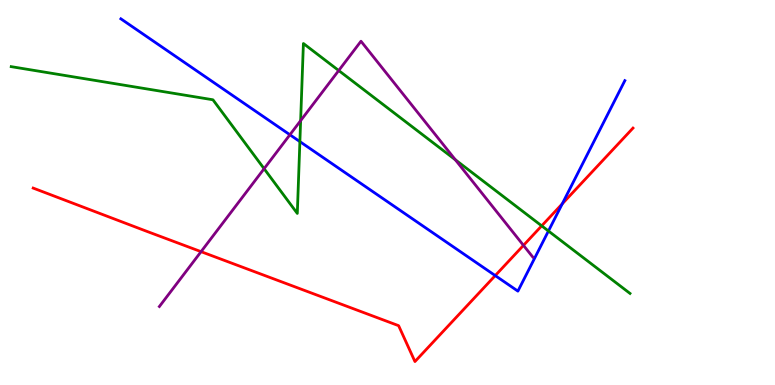[{'lines': ['blue', 'red'], 'intersections': [{'x': 6.39, 'y': 2.84}, {'x': 7.25, 'y': 4.71}]}, {'lines': ['green', 'red'], 'intersections': [{'x': 6.99, 'y': 4.13}]}, {'lines': ['purple', 'red'], 'intersections': [{'x': 2.59, 'y': 3.46}, {'x': 6.75, 'y': 3.63}]}, {'lines': ['blue', 'green'], 'intersections': [{'x': 3.87, 'y': 6.32}, {'x': 7.08, 'y': 4.0}]}, {'lines': ['blue', 'purple'], 'intersections': [{'x': 3.74, 'y': 6.5}]}, {'lines': ['green', 'purple'], 'intersections': [{'x': 3.41, 'y': 5.62}, {'x': 3.88, 'y': 6.87}, {'x': 4.37, 'y': 8.17}, {'x': 5.88, 'y': 5.85}]}]